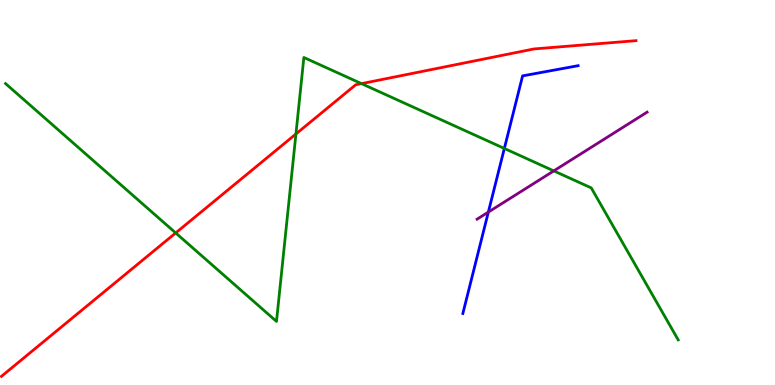[{'lines': ['blue', 'red'], 'intersections': []}, {'lines': ['green', 'red'], 'intersections': [{'x': 2.27, 'y': 3.95}, {'x': 3.82, 'y': 6.52}, {'x': 4.66, 'y': 7.83}]}, {'lines': ['purple', 'red'], 'intersections': []}, {'lines': ['blue', 'green'], 'intersections': [{'x': 6.51, 'y': 6.14}]}, {'lines': ['blue', 'purple'], 'intersections': [{'x': 6.3, 'y': 4.49}]}, {'lines': ['green', 'purple'], 'intersections': [{'x': 7.15, 'y': 5.56}]}]